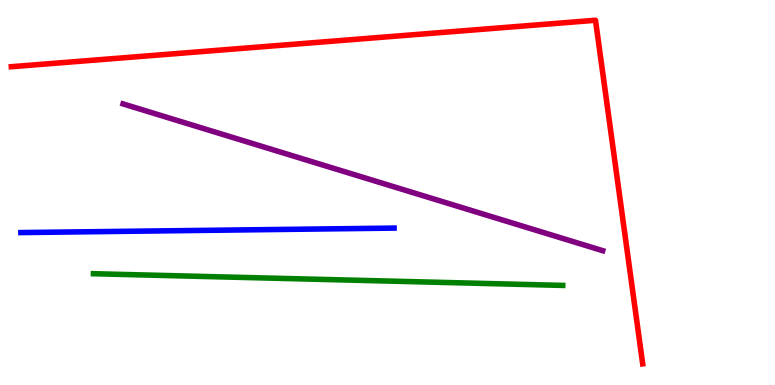[{'lines': ['blue', 'red'], 'intersections': []}, {'lines': ['green', 'red'], 'intersections': []}, {'lines': ['purple', 'red'], 'intersections': []}, {'lines': ['blue', 'green'], 'intersections': []}, {'lines': ['blue', 'purple'], 'intersections': []}, {'lines': ['green', 'purple'], 'intersections': []}]